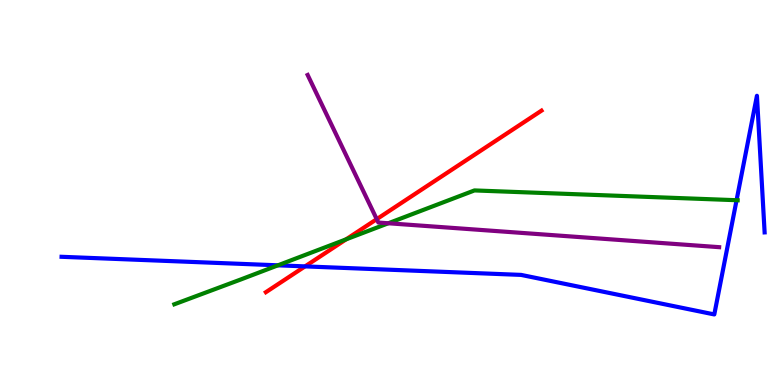[{'lines': ['blue', 'red'], 'intersections': [{'x': 3.94, 'y': 3.08}]}, {'lines': ['green', 'red'], 'intersections': [{'x': 4.47, 'y': 3.78}]}, {'lines': ['purple', 'red'], 'intersections': [{'x': 4.86, 'y': 4.31}]}, {'lines': ['blue', 'green'], 'intersections': [{'x': 3.59, 'y': 3.11}, {'x': 9.5, 'y': 4.8}]}, {'lines': ['blue', 'purple'], 'intersections': []}, {'lines': ['green', 'purple'], 'intersections': [{'x': 5.01, 'y': 4.2}]}]